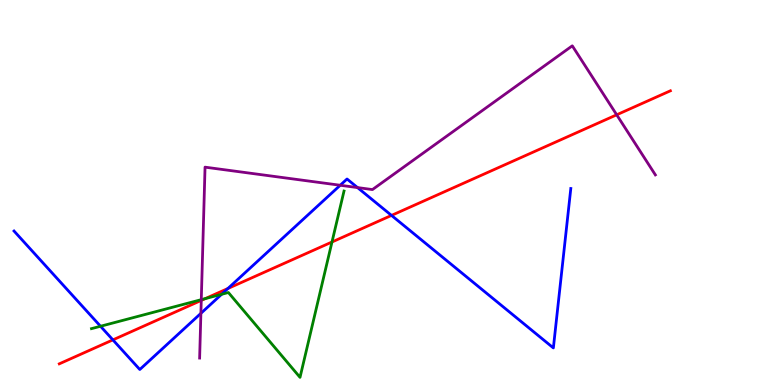[{'lines': ['blue', 'red'], 'intersections': [{'x': 1.46, 'y': 1.17}, {'x': 2.94, 'y': 2.51}, {'x': 5.05, 'y': 4.4}]}, {'lines': ['green', 'red'], 'intersections': [{'x': 2.65, 'y': 2.24}, {'x': 4.28, 'y': 3.71}]}, {'lines': ['purple', 'red'], 'intersections': [{'x': 2.6, 'y': 2.2}, {'x': 7.96, 'y': 7.02}]}, {'lines': ['blue', 'green'], 'intersections': [{'x': 1.3, 'y': 1.53}, {'x': 2.86, 'y': 2.36}]}, {'lines': ['blue', 'purple'], 'intersections': [{'x': 2.59, 'y': 1.86}, {'x': 4.39, 'y': 5.19}, {'x': 4.61, 'y': 5.13}]}, {'lines': ['green', 'purple'], 'intersections': [{'x': 2.6, 'y': 2.22}]}]